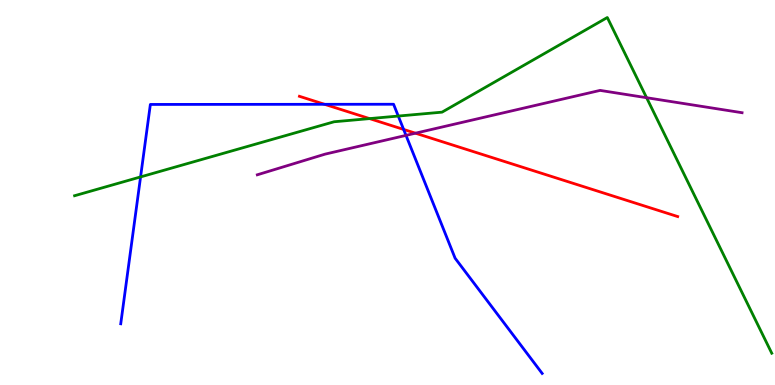[{'lines': ['blue', 'red'], 'intersections': [{'x': 4.19, 'y': 7.29}, {'x': 5.21, 'y': 6.64}]}, {'lines': ['green', 'red'], 'intersections': [{'x': 4.77, 'y': 6.92}]}, {'lines': ['purple', 'red'], 'intersections': [{'x': 5.36, 'y': 6.54}]}, {'lines': ['blue', 'green'], 'intersections': [{'x': 1.81, 'y': 5.4}, {'x': 5.14, 'y': 6.99}]}, {'lines': ['blue', 'purple'], 'intersections': [{'x': 5.24, 'y': 6.48}]}, {'lines': ['green', 'purple'], 'intersections': [{'x': 8.34, 'y': 7.46}]}]